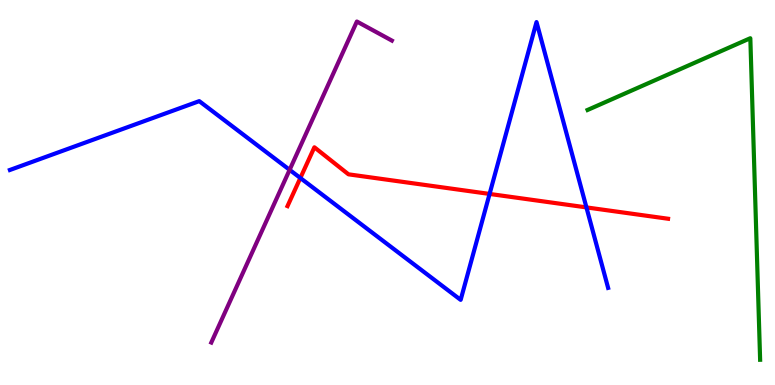[{'lines': ['blue', 'red'], 'intersections': [{'x': 3.88, 'y': 5.38}, {'x': 6.32, 'y': 4.96}, {'x': 7.57, 'y': 4.61}]}, {'lines': ['green', 'red'], 'intersections': []}, {'lines': ['purple', 'red'], 'intersections': []}, {'lines': ['blue', 'green'], 'intersections': []}, {'lines': ['blue', 'purple'], 'intersections': [{'x': 3.74, 'y': 5.59}]}, {'lines': ['green', 'purple'], 'intersections': []}]